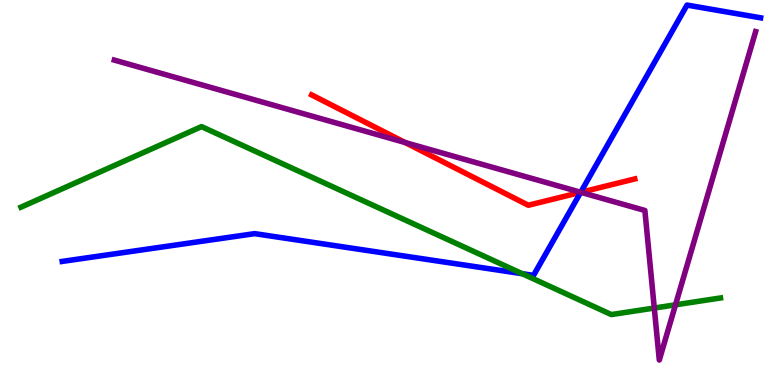[{'lines': ['blue', 'red'], 'intersections': [{'x': 7.49, 'y': 5.0}]}, {'lines': ['green', 'red'], 'intersections': []}, {'lines': ['purple', 'red'], 'intersections': [{'x': 5.23, 'y': 6.3}, {'x': 7.49, 'y': 5.01}]}, {'lines': ['blue', 'green'], 'intersections': [{'x': 6.74, 'y': 2.89}]}, {'lines': ['blue', 'purple'], 'intersections': [{'x': 7.49, 'y': 5.01}]}, {'lines': ['green', 'purple'], 'intersections': [{'x': 8.44, 'y': 2.0}, {'x': 8.72, 'y': 2.08}]}]